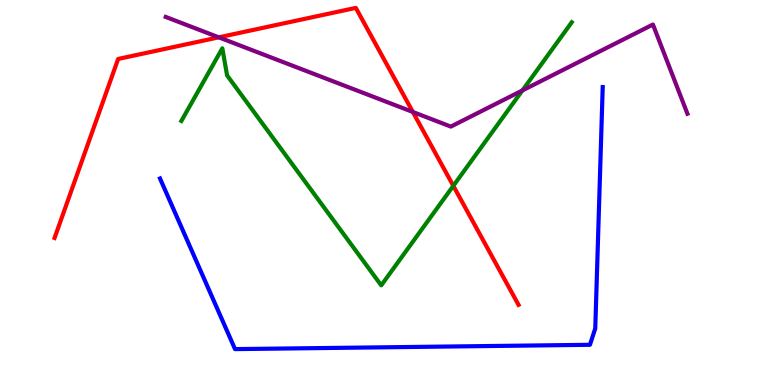[{'lines': ['blue', 'red'], 'intersections': []}, {'lines': ['green', 'red'], 'intersections': [{'x': 5.85, 'y': 5.17}]}, {'lines': ['purple', 'red'], 'intersections': [{'x': 2.82, 'y': 9.03}, {'x': 5.33, 'y': 7.09}]}, {'lines': ['blue', 'green'], 'intersections': []}, {'lines': ['blue', 'purple'], 'intersections': []}, {'lines': ['green', 'purple'], 'intersections': [{'x': 6.74, 'y': 7.65}]}]